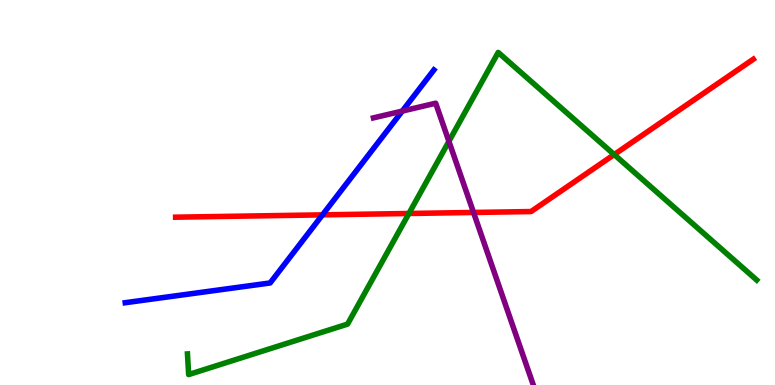[{'lines': ['blue', 'red'], 'intersections': [{'x': 4.16, 'y': 4.42}]}, {'lines': ['green', 'red'], 'intersections': [{'x': 5.28, 'y': 4.45}, {'x': 7.93, 'y': 5.99}]}, {'lines': ['purple', 'red'], 'intersections': [{'x': 6.11, 'y': 4.48}]}, {'lines': ['blue', 'green'], 'intersections': []}, {'lines': ['blue', 'purple'], 'intersections': [{'x': 5.19, 'y': 7.11}]}, {'lines': ['green', 'purple'], 'intersections': [{'x': 5.79, 'y': 6.33}]}]